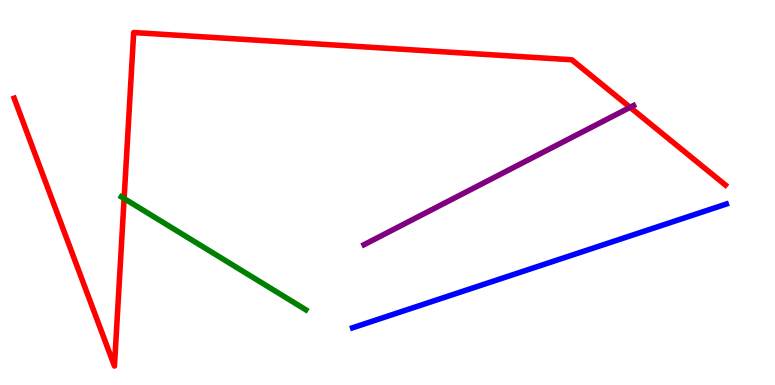[{'lines': ['blue', 'red'], 'intersections': []}, {'lines': ['green', 'red'], 'intersections': [{'x': 1.6, 'y': 4.84}]}, {'lines': ['purple', 'red'], 'intersections': [{'x': 8.13, 'y': 7.21}]}, {'lines': ['blue', 'green'], 'intersections': []}, {'lines': ['blue', 'purple'], 'intersections': []}, {'lines': ['green', 'purple'], 'intersections': []}]